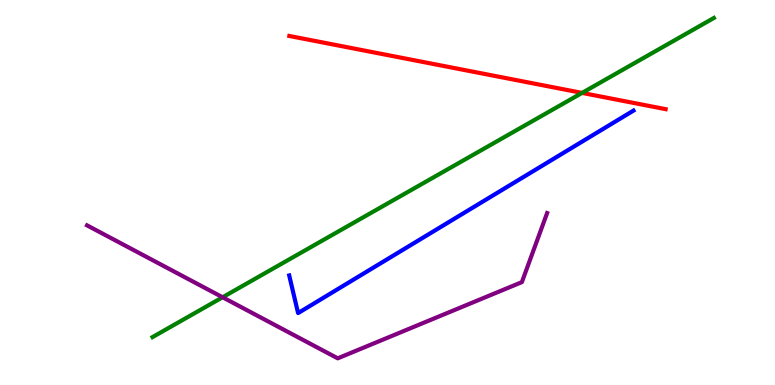[{'lines': ['blue', 'red'], 'intersections': []}, {'lines': ['green', 'red'], 'intersections': [{'x': 7.51, 'y': 7.59}]}, {'lines': ['purple', 'red'], 'intersections': []}, {'lines': ['blue', 'green'], 'intersections': []}, {'lines': ['blue', 'purple'], 'intersections': []}, {'lines': ['green', 'purple'], 'intersections': [{'x': 2.87, 'y': 2.28}]}]